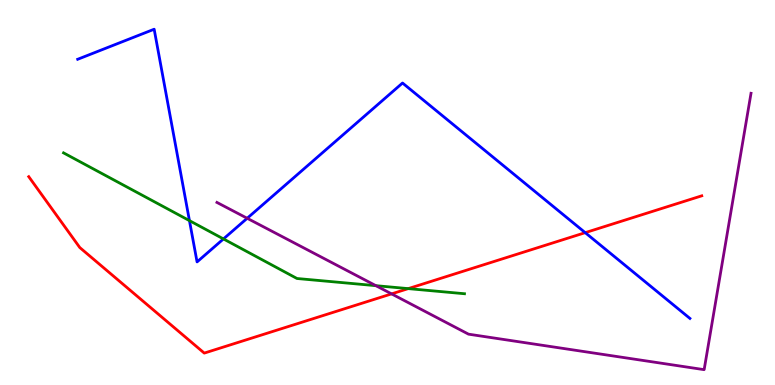[{'lines': ['blue', 'red'], 'intersections': [{'x': 7.55, 'y': 3.96}]}, {'lines': ['green', 'red'], 'intersections': [{'x': 5.27, 'y': 2.5}]}, {'lines': ['purple', 'red'], 'intersections': [{'x': 5.05, 'y': 2.37}]}, {'lines': ['blue', 'green'], 'intersections': [{'x': 2.44, 'y': 4.27}, {'x': 2.88, 'y': 3.79}]}, {'lines': ['blue', 'purple'], 'intersections': [{'x': 3.19, 'y': 4.33}]}, {'lines': ['green', 'purple'], 'intersections': [{'x': 4.85, 'y': 2.58}]}]